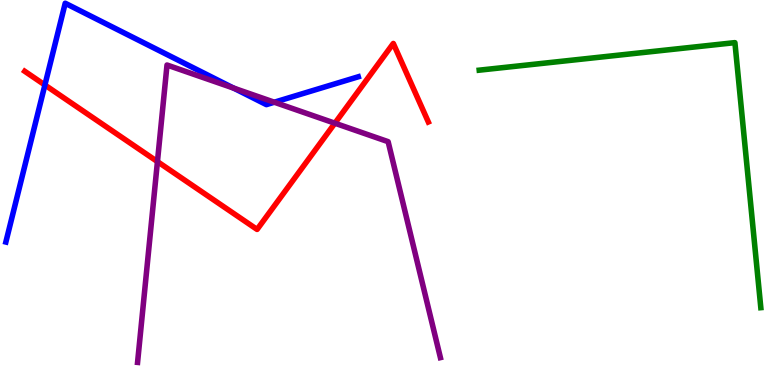[{'lines': ['blue', 'red'], 'intersections': [{'x': 0.579, 'y': 7.79}]}, {'lines': ['green', 'red'], 'intersections': []}, {'lines': ['purple', 'red'], 'intersections': [{'x': 2.03, 'y': 5.8}, {'x': 4.32, 'y': 6.8}]}, {'lines': ['blue', 'green'], 'intersections': []}, {'lines': ['blue', 'purple'], 'intersections': [{'x': 3.02, 'y': 7.71}, {'x': 3.54, 'y': 7.34}]}, {'lines': ['green', 'purple'], 'intersections': []}]